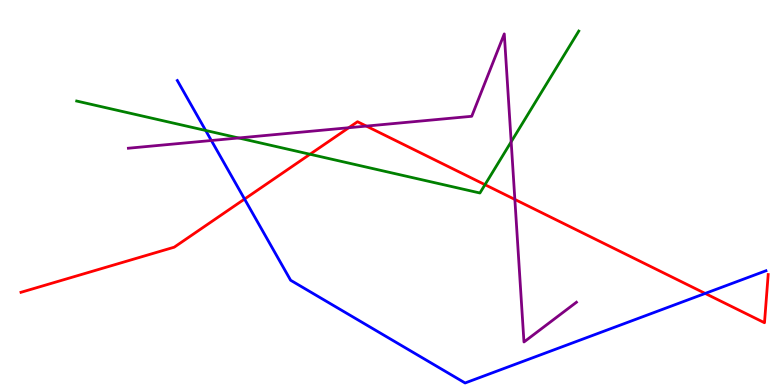[{'lines': ['blue', 'red'], 'intersections': [{'x': 3.16, 'y': 4.83}, {'x': 9.1, 'y': 2.38}]}, {'lines': ['green', 'red'], 'intersections': [{'x': 4.0, 'y': 5.99}, {'x': 6.26, 'y': 5.2}]}, {'lines': ['purple', 'red'], 'intersections': [{'x': 4.5, 'y': 6.68}, {'x': 4.73, 'y': 6.72}, {'x': 6.64, 'y': 4.82}]}, {'lines': ['blue', 'green'], 'intersections': [{'x': 2.65, 'y': 6.61}]}, {'lines': ['blue', 'purple'], 'intersections': [{'x': 2.73, 'y': 6.35}]}, {'lines': ['green', 'purple'], 'intersections': [{'x': 3.08, 'y': 6.42}, {'x': 6.6, 'y': 6.32}]}]